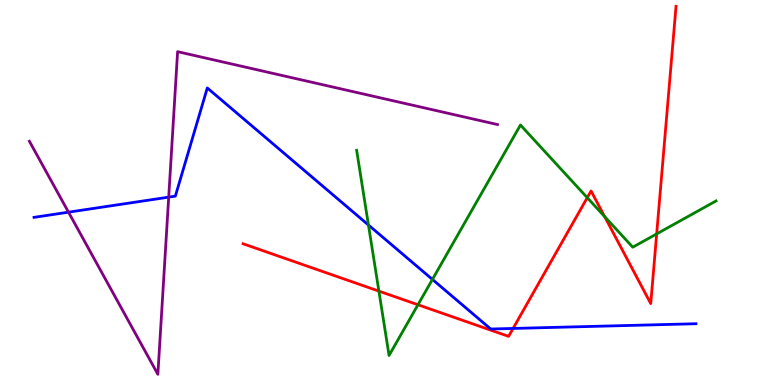[{'lines': ['blue', 'red'], 'intersections': [{'x': 6.62, 'y': 1.47}]}, {'lines': ['green', 'red'], 'intersections': [{'x': 4.89, 'y': 2.44}, {'x': 5.39, 'y': 2.08}, {'x': 7.58, 'y': 4.87}, {'x': 7.8, 'y': 4.37}, {'x': 8.47, 'y': 3.92}]}, {'lines': ['purple', 'red'], 'intersections': []}, {'lines': ['blue', 'green'], 'intersections': [{'x': 4.75, 'y': 4.16}, {'x': 5.58, 'y': 2.74}]}, {'lines': ['blue', 'purple'], 'intersections': [{'x': 0.884, 'y': 4.49}, {'x': 2.18, 'y': 4.88}]}, {'lines': ['green', 'purple'], 'intersections': []}]